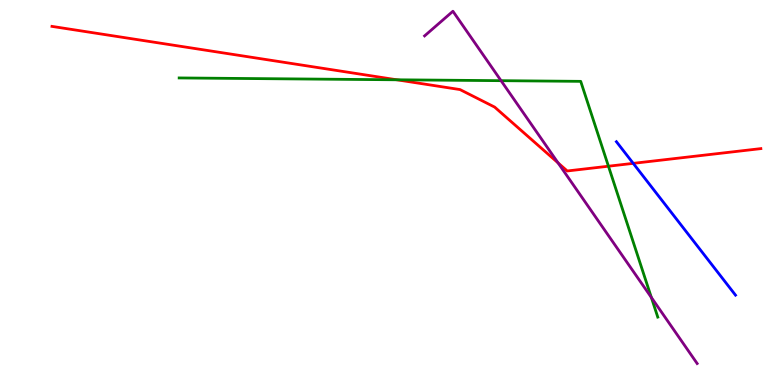[{'lines': ['blue', 'red'], 'intersections': [{'x': 8.17, 'y': 5.76}]}, {'lines': ['green', 'red'], 'intersections': [{'x': 5.12, 'y': 7.93}, {'x': 7.85, 'y': 5.68}]}, {'lines': ['purple', 'red'], 'intersections': [{'x': 7.2, 'y': 5.77}]}, {'lines': ['blue', 'green'], 'intersections': []}, {'lines': ['blue', 'purple'], 'intersections': []}, {'lines': ['green', 'purple'], 'intersections': [{'x': 6.47, 'y': 7.9}, {'x': 8.4, 'y': 2.27}]}]